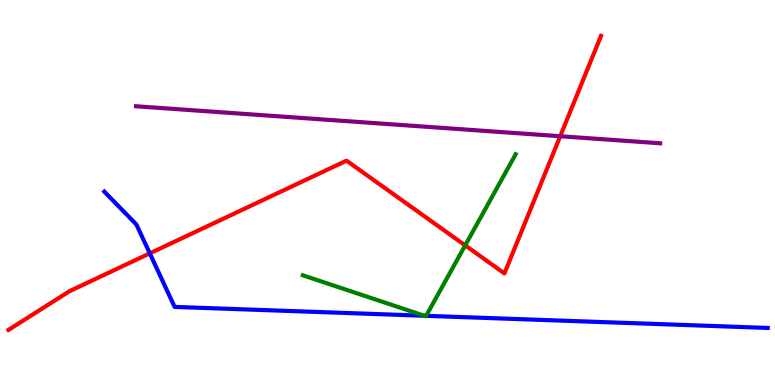[{'lines': ['blue', 'red'], 'intersections': [{'x': 1.93, 'y': 3.42}]}, {'lines': ['green', 'red'], 'intersections': [{'x': 6.0, 'y': 3.63}]}, {'lines': ['purple', 'red'], 'intersections': [{'x': 7.23, 'y': 6.46}]}, {'lines': ['blue', 'green'], 'intersections': [{'x': 5.48, 'y': 1.8}, {'x': 5.5, 'y': 1.8}]}, {'lines': ['blue', 'purple'], 'intersections': []}, {'lines': ['green', 'purple'], 'intersections': []}]